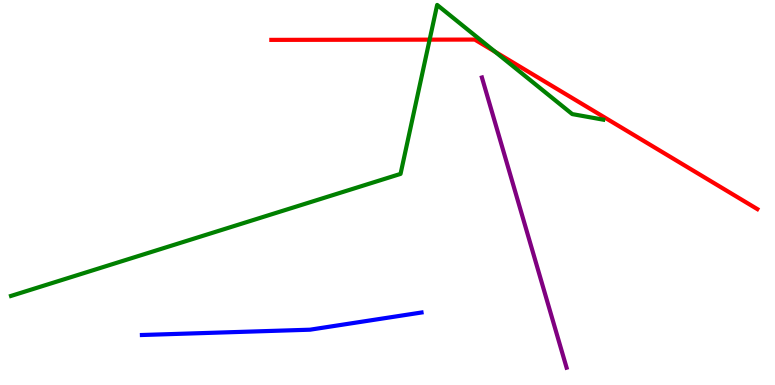[{'lines': ['blue', 'red'], 'intersections': []}, {'lines': ['green', 'red'], 'intersections': [{'x': 5.54, 'y': 8.97}, {'x': 6.39, 'y': 8.65}]}, {'lines': ['purple', 'red'], 'intersections': []}, {'lines': ['blue', 'green'], 'intersections': []}, {'lines': ['blue', 'purple'], 'intersections': []}, {'lines': ['green', 'purple'], 'intersections': []}]